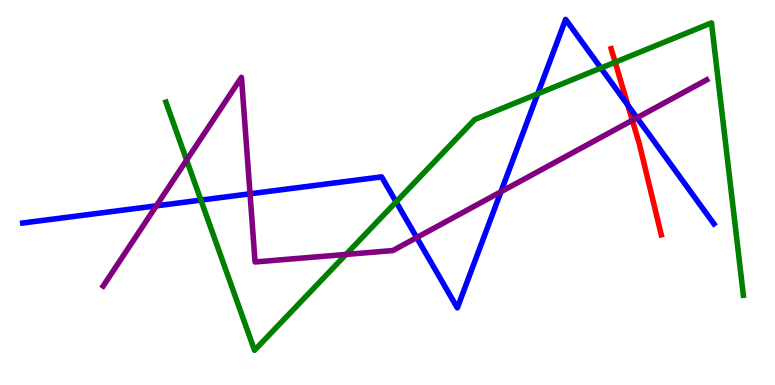[{'lines': ['blue', 'red'], 'intersections': [{'x': 8.1, 'y': 7.27}]}, {'lines': ['green', 'red'], 'intersections': [{'x': 7.94, 'y': 8.38}]}, {'lines': ['purple', 'red'], 'intersections': [{'x': 8.16, 'y': 6.88}]}, {'lines': ['blue', 'green'], 'intersections': [{'x': 2.59, 'y': 4.8}, {'x': 5.11, 'y': 4.76}, {'x': 6.94, 'y': 7.56}, {'x': 7.75, 'y': 8.23}]}, {'lines': ['blue', 'purple'], 'intersections': [{'x': 2.02, 'y': 4.65}, {'x': 3.23, 'y': 4.97}, {'x': 5.38, 'y': 3.83}, {'x': 6.46, 'y': 5.02}, {'x': 8.22, 'y': 6.94}]}, {'lines': ['green', 'purple'], 'intersections': [{'x': 2.41, 'y': 5.84}, {'x': 4.46, 'y': 3.39}]}]